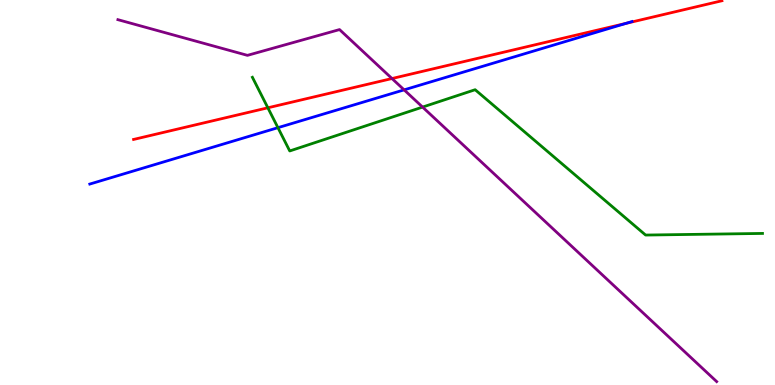[{'lines': ['blue', 'red'], 'intersections': [{'x': 8.08, 'y': 9.39}]}, {'lines': ['green', 'red'], 'intersections': [{'x': 3.46, 'y': 7.2}]}, {'lines': ['purple', 'red'], 'intersections': [{'x': 5.06, 'y': 7.96}]}, {'lines': ['blue', 'green'], 'intersections': [{'x': 3.59, 'y': 6.68}]}, {'lines': ['blue', 'purple'], 'intersections': [{'x': 5.21, 'y': 7.67}]}, {'lines': ['green', 'purple'], 'intersections': [{'x': 5.45, 'y': 7.22}]}]